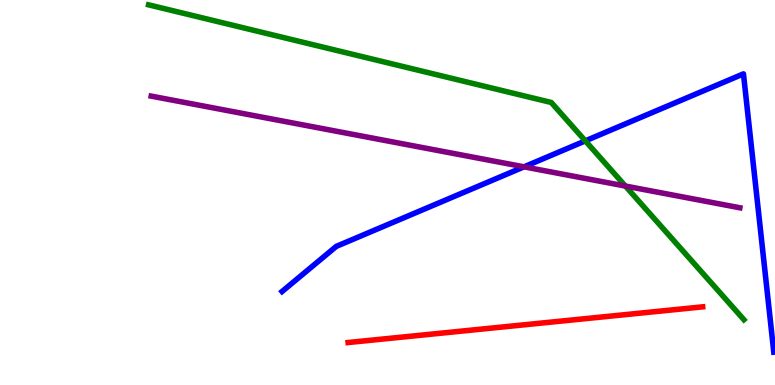[{'lines': ['blue', 'red'], 'intersections': []}, {'lines': ['green', 'red'], 'intersections': []}, {'lines': ['purple', 'red'], 'intersections': []}, {'lines': ['blue', 'green'], 'intersections': [{'x': 7.55, 'y': 6.34}]}, {'lines': ['blue', 'purple'], 'intersections': [{'x': 6.76, 'y': 5.67}]}, {'lines': ['green', 'purple'], 'intersections': [{'x': 8.07, 'y': 5.17}]}]